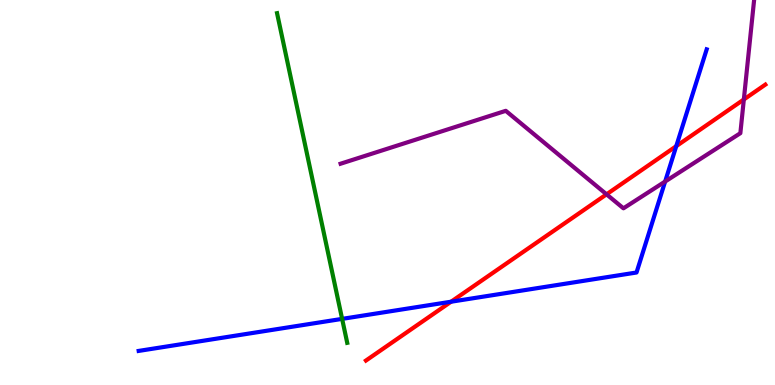[{'lines': ['blue', 'red'], 'intersections': [{'x': 5.82, 'y': 2.16}, {'x': 8.73, 'y': 6.2}]}, {'lines': ['green', 'red'], 'intersections': []}, {'lines': ['purple', 'red'], 'intersections': [{'x': 7.83, 'y': 4.95}, {'x': 9.6, 'y': 7.42}]}, {'lines': ['blue', 'green'], 'intersections': [{'x': 4.41, 'y': 1.72}]}, {'lines': ['blue', 'purple'], 'intersections': [{'x': 8.58, 'y': 5.28}]}, {'lines': ['green', 'purple'], 'intersections': []}]